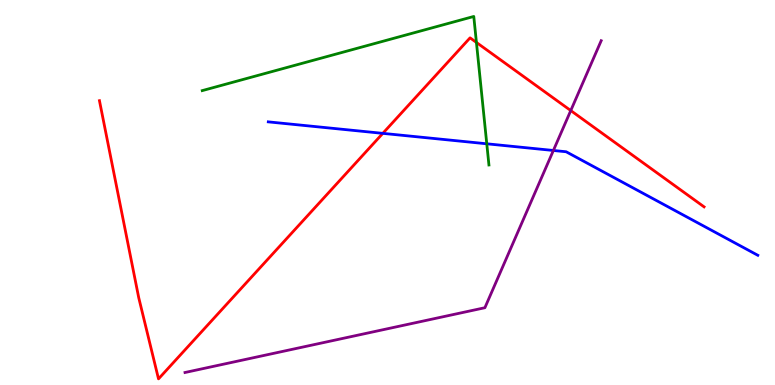[{'lines': ['blue', 'red'], 'intersections': [{'x': 4.94, 'y': 6.54}]}, {'lines': ['green', 'red'], 'intersections': [{'x': 6.15, 'y': 8.9}]}, {'lines': ['purple', 'red'], 'intersections': [{'x': 7.36, 'y': 7.13}]}, {'lines': ['blue', 'green'], 'intersections': [{'x': 6.28, 'y': 6.27}]}, {'lines': ['blue', 'purple'], 'intersections': [{'x': 7.14, 'y': 6.09}]}, {'lines': ['green', 'purple'], 'intersections': []}]